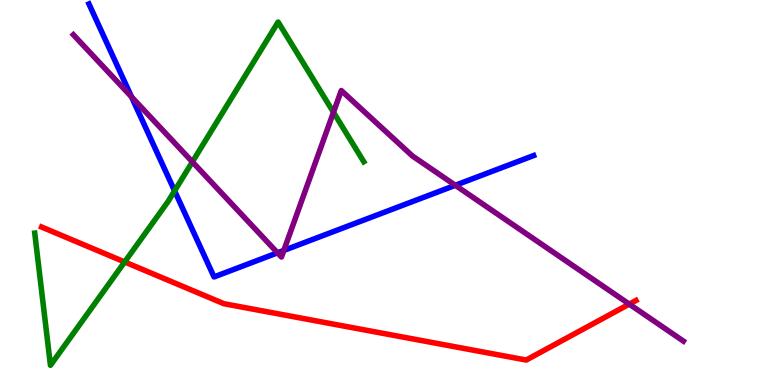[{'lines': ['blue', 'red'], 'intersections': []}, {'lines': ['green', 'red'], 'intersections': [{'x': 1.61, 'y': 3.2}]}, {'lines': ['purple', 'red'], 'intersections': [{'x': 8.12, 'y': 2.1}]}, {'lines': ['blue', 'green'], 'intersections': [{'x': 2.25, 'y': 5.04}]}, {'lines': ['blue', 'purple'], 'intersections': [{'x': 1.7, 'y': 7.48}, {'x': 3.58, 'y': 3.43}, {'x': 3.66, 'y': 3.5}, {'x': 5.88, 'y': 5.19}]}, {'lines': ['green', 'purple'], 'intersections': [{'x': 2.48, 'y': 5.8}, {'x': 4.3, 'y': 7.08}]}]